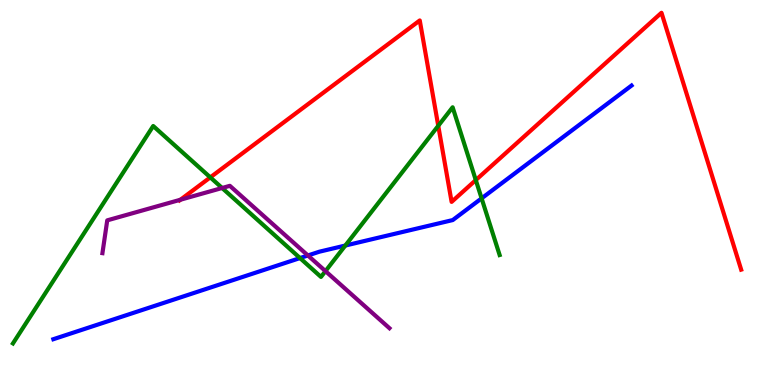[{'lines': ['blue', 'red'], 'intersections': []}, {'lines': ['green', 'red'], 'intersections': [{'x': 2.71, 'y': 5.39}, {'x': 5.65, 'y': 6.73}, {'x': 6.14, 'y': 5.32}]}, {'lines': ['purple', 'red'], 'intersections': [{'x': 2.33, 'y': 4.81}]}, {'lines': ['blue', 'green'], 'intersections': [{'x': 3.87, 'y': 3.3}, {'x': 4.46, 'y': 3.62}, {'x': 6.21, 'y': 4.85}]}, {'lines': ['blue', 'purple'], 'intersections': [{'x': 3.97, 'y': 3.36}]}, {'lines': ['green', 'purple'], 'intersections': [{'x': 2.87, 'y': 5.12}, {'x': 4.2, 'y': 2.96}]}]